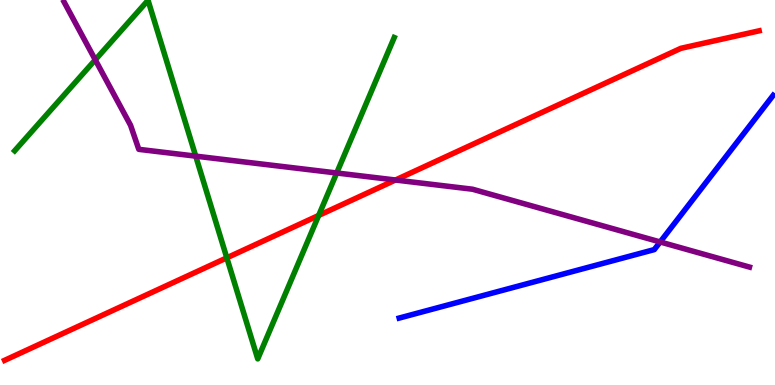[{'lines': ['blue', 'red'], 'intersections': []}, {'lines': ['green', 'red'], 'intersections': [{'x': 2.93, 'y': 3.3}, {'x': 4.11, 'y': 4.4}]}, {'lines': ['purple', 'red'], 'intersections': [{'x': 5.1, 'y': 5.32}]}, {'lines': ['blue', 'green'], 'intersections': []}, {'lines': ['blue', 'purple'], 'intersections': [{'x': 8.52, 'y': 3.72}]}, {'lines': ['green', 'purple'], 'intersections': [{'x': 1.23, 'y': 8.45}, {'x': 2.53, 'y': 5.94}, {'x': 4.34, 'y': 5.51}]}]